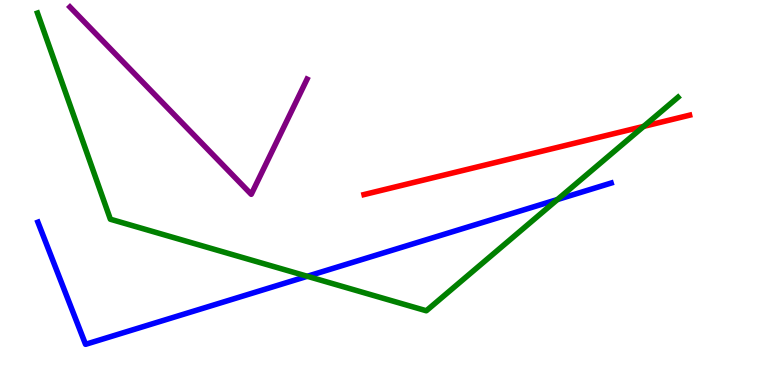[{'lines': ['blue', 'red'], 'intersections': []}, {'lines': ['green', 'red'], 'intersections': [{'x': 8.31, 'y': 6.72}]}, {'lines': ['purple', 'red'], 'intersections': []}, {'lines': ['blue', 'green'], 'intersections': [{'x': 3.97, 'y': 2.82}, {'x': 7.19, 'y': 4.82}]}, {'lines': ['blue', 'purple'], 'intersections': []}, {'lines': ['green', 'purple'], 'intersections': []}]